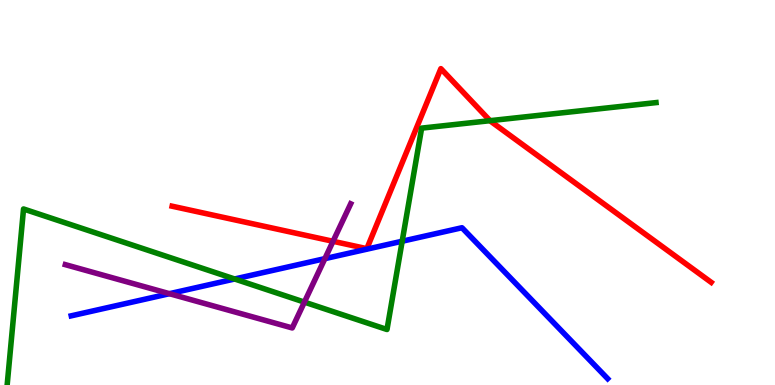[{'lines': ['blue', 'red'], 'intersections': []}, {'lines': ['green', 'red'], 'intersections': [{'x': 6.32, 'y': 6.87}]}, {'lines': ['purple', 'red'], 'intersections': [{'x': 4.3, 'y': 3.73}]}, {'lines': ['blue', 'green'], 'intersections': [{'x': 3.03, 'y': 2.75}, {'x': 5.19, 'y': 3.73}]}, {'lines': ['blue', 'purple'], 'intersections': [{'x': 2.19, 'y': 2.37}, {'x': 4.19, 'y': 3.28}]}, {'lines': ['green', 'purple'], 'intersections': [{'x': 3.93, 'y': 2.15}]}]